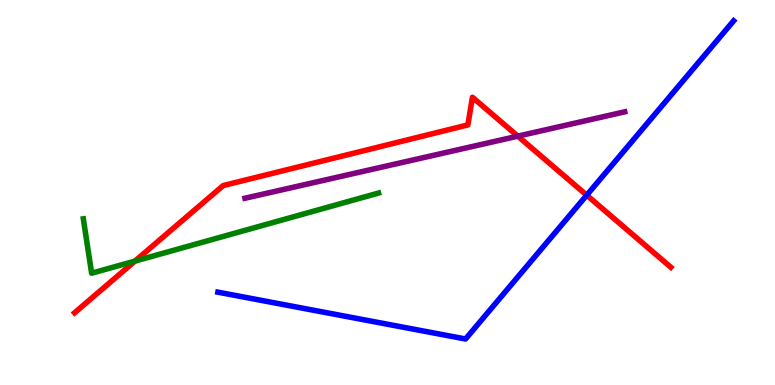[{'lines': ['blue', 'red'], 'intersections': [{'x': 7.57, 'y': 4.93}]}, {'lines': ['green', 'red'], 'intersections': [{'x': 1.74, 'y': 3.22}]}, {'lines': ['purple', 'red'], 'intersections': [{'x': 6.68, 'y': 6.46}]}, {'lines': ['blue', 'green'], 'intersections': []}, {'lines': ['blue', 'purple'], 'intersections': []}, {'lines': ['green', 'purple'], 'intersections': []}]